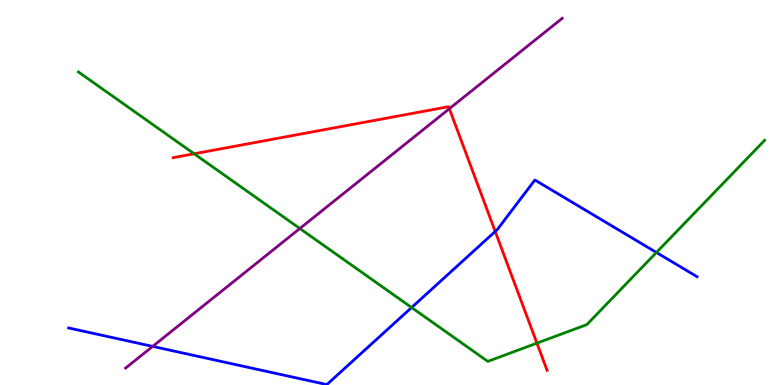[{'lines': ['blue', 'red'], 'intersections': [{'x': 6.39, 'y': 3.99}]}, {'lines': ['green', 'red'], 'intersections': [{'x': 2.51, 'y': 6.01}, {'x': 6.93, 'y': 1.09}]}, {'lines': ['purple', 'red'], 'intersections': [{'x': 5.8, 'y': 7.18}]}, {'lines': ['blue', 'green'], 'intersections': [{'x': 5.31, 'y': 2.01}, {'x': 8.47, 'y': 3.44}]}, {'lines': ['blue', 'purple'], 'intersections': [{'x': 1.97, 'y': 1.0}]}, {'lines': ['green', 'purple'], 'intersections': [{'x': 3.87, 'y': 4.06}]}]